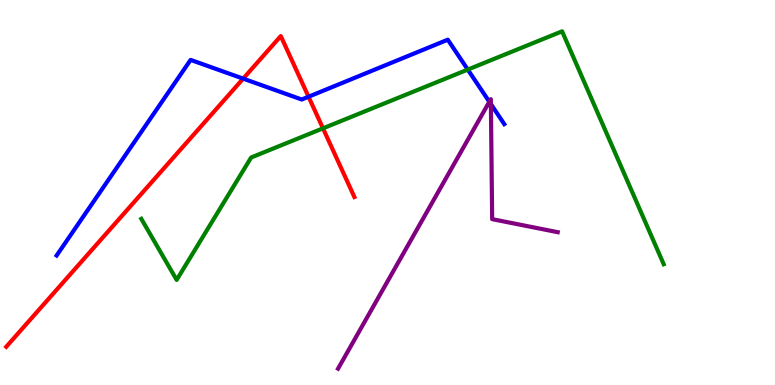[{'lines': ['blue', 'red'], 'intersections': [{'x': 3.14, 'y': 7.96}, {'x': 3.98, 'y': 7.49}]}, {'lines': ['green', 'red'], 'intersections': [{'x': 4.17, 'y': 6.67}]}, {'lines': ['purple', 'red'], 'intersections': []}, {'lines': ['blue', 'green'], 'intersections': [{'x': 6.04, 'y': 8.19}]}, {'lines': ['blue', 'purple'], 'intersections': [{'x': 6.31, 'y': 7.36}, {'x': 6.33, 'y': 7.3}]}, {'lines': ['green', 'purple'], 'intersections': []}]